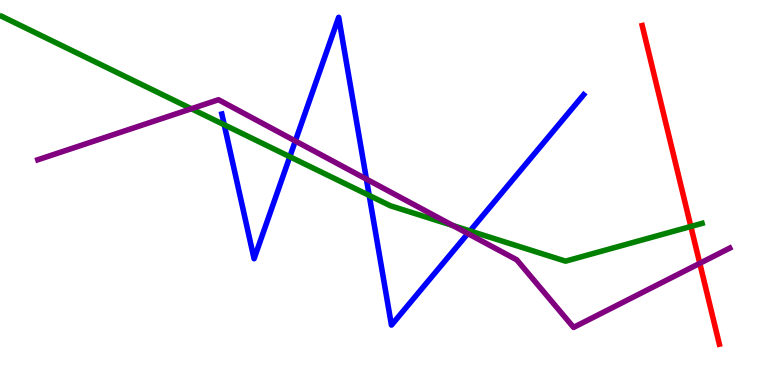[{'lines': ['blue', 'red'], 'intersections': []}, {'lines': ['green', 'red'], 'intersections': [{'x': 8.91, 'y': 4.12}]}, {'lines': ['purple', 'red'], 'intersections': [{'x': 9.03, 'y': 3.16}]}, {'lines': ['blue', 'green'], 'intersections': [{'x': 2.89, 'y': 6.76}, {'x': 3.74, 'y': 5.93}, {'x': 4.76, 'y': 4.92}, {'x': 6.06, 'y': 4.0}]}, {'lines': ['blue', 'purple'], 'intersections': [{'x': 3.81, 'y': 6.34}, {'x': 4.73, 'y': 5.35}, {'x': 6.04, 'y': 3.93}]}, {'lines': ['green', 'purple'], 'intersections': [{'x': 2.47, 'y': 7.18}, {'x': 5.84, 'y': 4.14}]}]